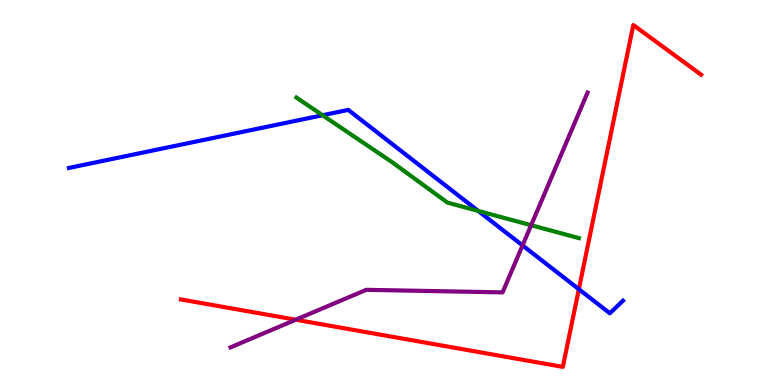[{'lines': ['blue', 'red'], 'intersections': [{'x': 7.47, 'y': 2.49}]}, {'lines': ['green', 'red'], 'intersections': []}, {'lines': ['purple', 'red'], 'intersections': [{'x': 3.82, 'y': 1.7}]}, {'lines': ['blue', 'green'], 'intersections': [{'x': 4.16, 'y': 7.01}, {'x': 6.17, 'y': 4.52}]}, {'lines': ['blue', 'purple'], 'intersections': [{'x': 6.74, 'y': 3.63}]}, {'lines': ['green', 'purple'], 'intersections': [{'x': 6.85, 'y': 4.15}]}]